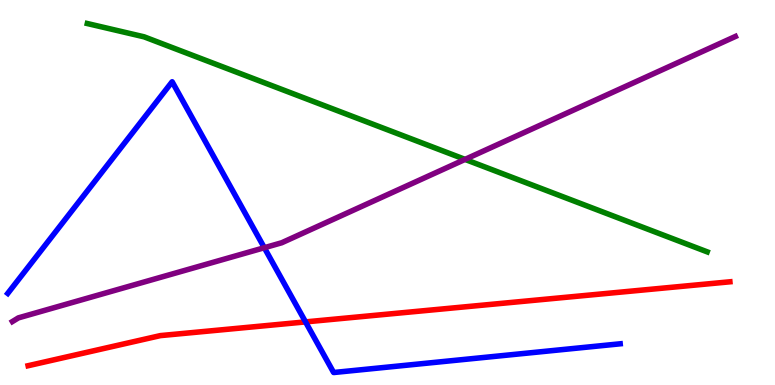[{'lines': ['blue', 'red'], 'intersections': [{'x': 3.94, 'y': 1.64}]}, {'lines': ['green', 'red'], 'intersections': []}, {'lines': ['purple', 'red'], 'intersections': []}, {'lines': ['blue', 'green'], 'intersections': []}, {'lines': ['blue', 'purple'], 'intersections': [{'x': 3.41, 'y': 3.57}]}, {'lines': ['green', 'purple'], 'intersections': [{'x': 6.0, 'y': 5.86}]}]